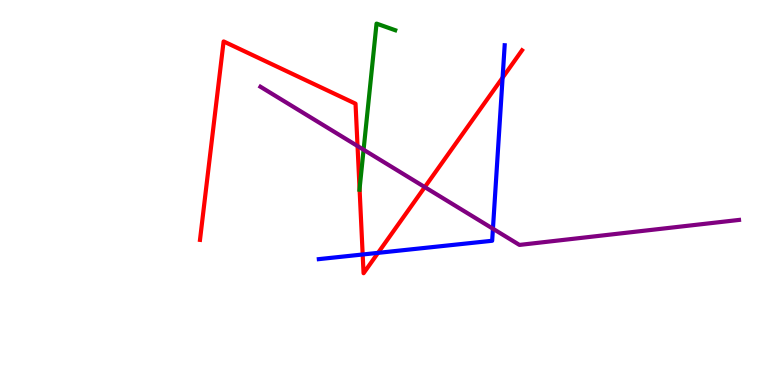[{'lines': ['blue', 'red'], 'intersections': [{'x': 4.68, 'y': 3.39}, {'x': 4.88, 'y': 3.43}, {'x': 6.49, 'y': 7.98}]}, {'lines': ['green', 'red'], 'intersections': [{'x': 4.64, 'y': 5.09}]}, {'lines': ['purple', 'red'], 'intersections': [{'x': 4.61, 'y': 6.21}, {'x': 5.48, 'y': 5.14}]}, {'lines': ['blue', 'green'], 'intersections': []}, {'lines': ['blue', 'purple'], 'intersections': [{'x': 6.36, 'y': 4.06}]}, {'lines': ['green', 'purple'], 'intersections': [{'x': 4.69, 'y': 6.11}]}]